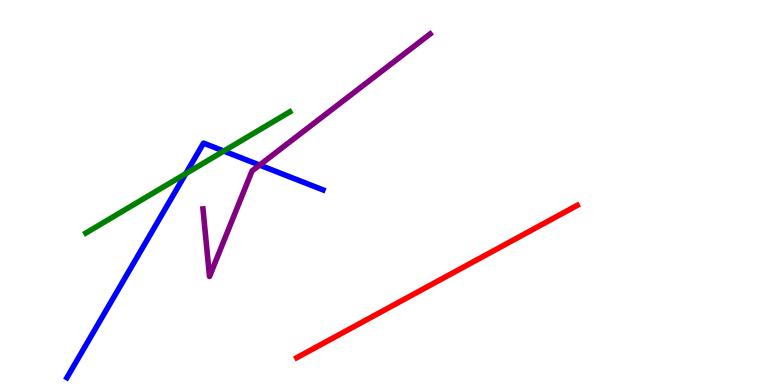[{'lines': ['blue', 'red'], 'intersections': []}, {'lines': ['green', 'red'], 'intersections': []}, {'lines': ['purple', 'red'], 'intersections': []}, {'lines': ['blue', 'green'], 'intersections': [{'x': 2.4, 'y': 5.49}, {'x': 2.89, 'y': 6.08}]}, {'lines': ['blue', 'purple'], 'intersections': [{'x': 3.35, 'y': 5.71}]}, {'lines': ['green', 'purple'], 'intersections': []}]